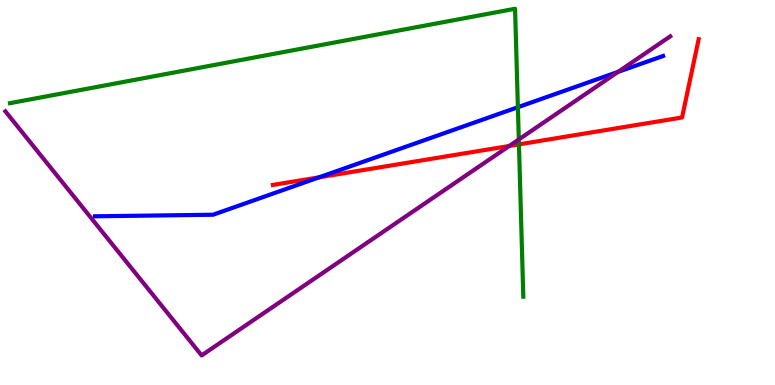[{'lines': ['blue', 'red'], 'intersections': [{'x': 4.12, 'y': 5.39}]}, {'lines': ['green', 'red'], 'intersections': [{'x': 6.7, 'y': 6.25}]}, {'lines': ['purple', 'red'], 'intersections': [{'x': 6.57, 'y': 6.21}]}, {'lines': ['blue', 'green'], 'intersections': [{'x': 6.68, 'y': 7.22}]}, {'lines': ['blue', 'purple'], 'intersections': [{'x': 7.97, 'y': 8.13}]}, {'lines': ['green', 'purple'], 'intersections': [{'x': 6.69, 'y': 6.38}]}]